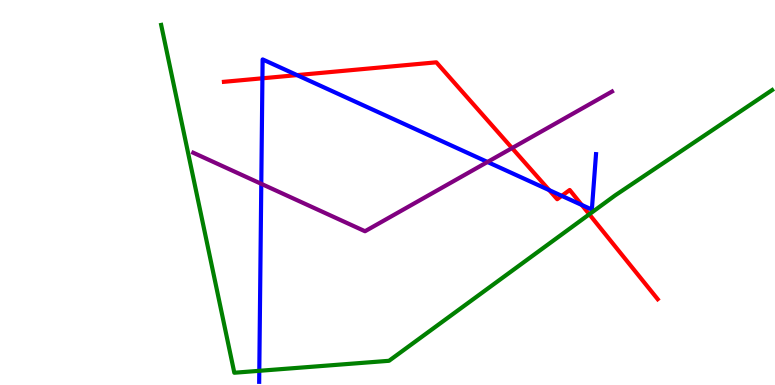[{'lines': ['blue', 'red'], 'intersections': [{'x': 3.39, 'y': 7.97}, {'x': 3.83, 'y': 8.05}, {'x': 7.09, 'y': 5.06}, {'x': 7.25, 'y': 4.91}, {'x': 7.51, 'y': 4.68}]}, {'lines': ['green', 'red'], 'intersections': [{'x': 7.6, 'y': 4.43}]}, {'lines': ['purple', 'red'], 'intersections': [{'x': 6.61, 'y': 6.15}]}, {'lines': ['blue', 'green'], 'intersections': [{'x': 3.35, 'y': 0.368}]}, {'lines': ['blue', 'purple'], 'intersections': [{'x': 3.37, 'y': 5.23}, {'x': 6.29, 'y': 5.79}]}, {'lines': ['green', 'purple'], 'intersections': []}]